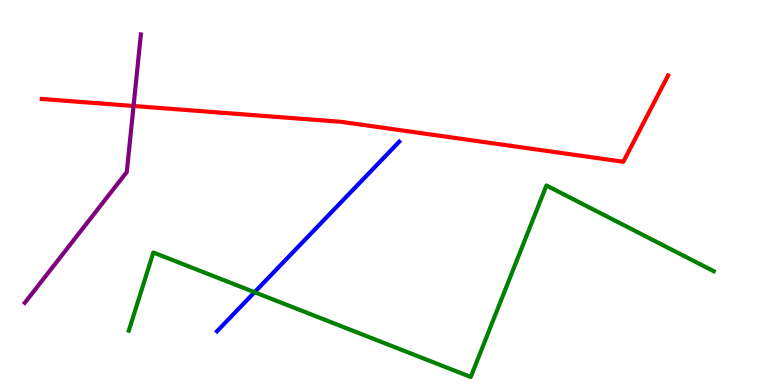[{'lines': ['blue', 'red'], 'intersections': []}, {'lines': ['green', 'red'], 'intersections': []}, {'lines': ['purple', 'red'], 'intersections': [{'x': 1.72, 'y': 7.25}]}, {'lines': ['blue', 'green'], 'intersections': [{'x': 3.28, 'y': 2.41}]}, {'lines': ['blue', 'purple'], 'intersections': []}, {'lines': ['green', 'purple'], 'intersections': []}]